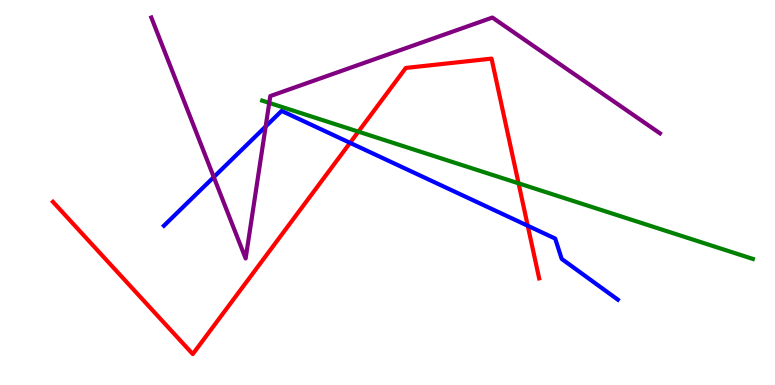[{'lines': ['blue', 'red'], 'intersections': [{'x': 4.52, 'y': 6.29}, {'x': 6.81, 'y': 4.14}]}, {'lines': ['green', 'red'], 'intersections': [{'x': 4.62, 'y': 6.58}, {'x': 6.69, 'y': 5.24}]}, {'lines': ['purple', 'red'], 'intersections': []}, {'lines': ['blue', 'green'], 'intersections': []}, {'lines': ['blue', 'purple'], 'intersections': [{'x': 2.76, 'y': 5.4}, {'x': 3.43, 'y': 6.71}]}, {'lines': ['green', 'purple'], 'intersections': [{'x': 3.47, 'y': 7.33}]}]